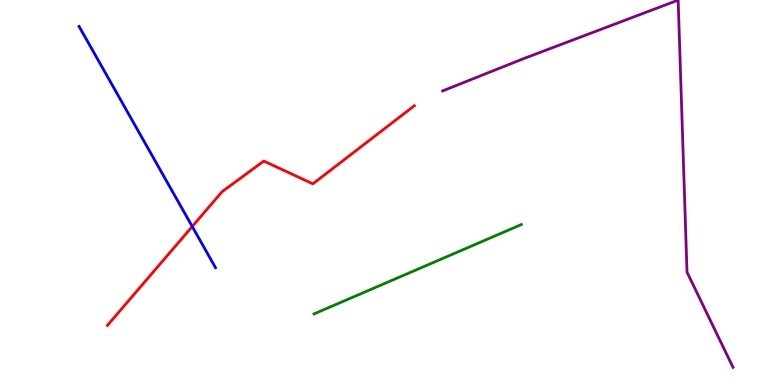[{'lines': ['blue', 'red'], 'intersections': [{'x': 2.48, 'y': 4.12}]}, {'lines': ['green', 'red'], 'intersections': []}, {'lines': ['purple', 'red'], 'intersections': []}, {'lines': ['blue', 'green'], 'intersections': []}, {'lines': ['blue', 'purple'], 'intersections': []}, {'lines': ['green', 'purple'], 'intersections': []}]